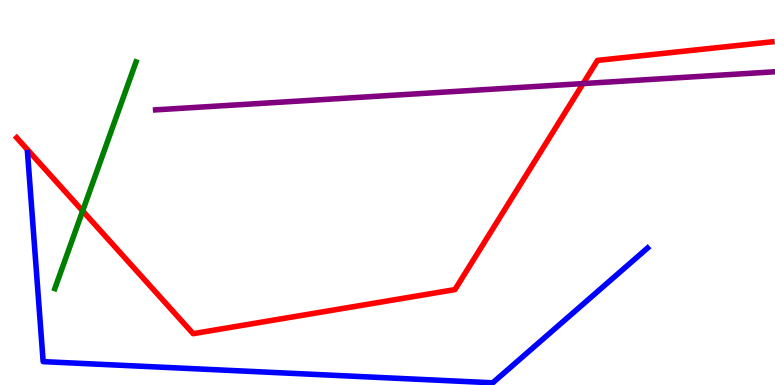[{'lines': ['blue', 'red'], 'intersections': []}, {'lines': ['green', 'red'], 'intersections': [{'x': 1.07, 'y': 4.52}]}, {'lines': ['purple', 'red'], 'intersections': [{'x': 7.52, 'y': 7.83}]}, {'lines': ['blue', 'green'], 'intersections': []}, {'lines': ['blue', 'purple'], 'intersections': []}, {'lines': ['green', 'purple'], 'intersections': []}]